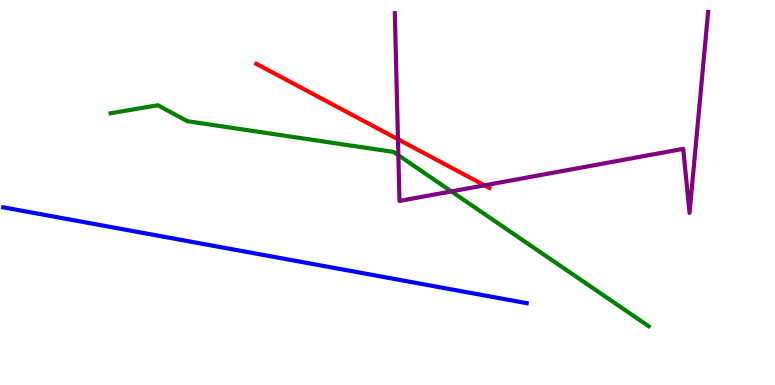[{'lines': ['blue', 'red'], 'intersections': []}, {'lines': ['green', 'red'], 'intersections': []}, {'lines': ['purple', 'red'], 'intersections': [{'x': 5.14, 'y': 6.38}, {'x': 6.25, 'y': 5.19}]}, {'lines': ['blue', 'green'], 'intersections': []}, {'lines': ['blue', 'purple'], 'intersections': []}, {'lines': ['green', 'purple'], 'intersections': [{'x': 5.14, 'y': 5.97}, {'x': 5.82, 'y': 5.03}]}]